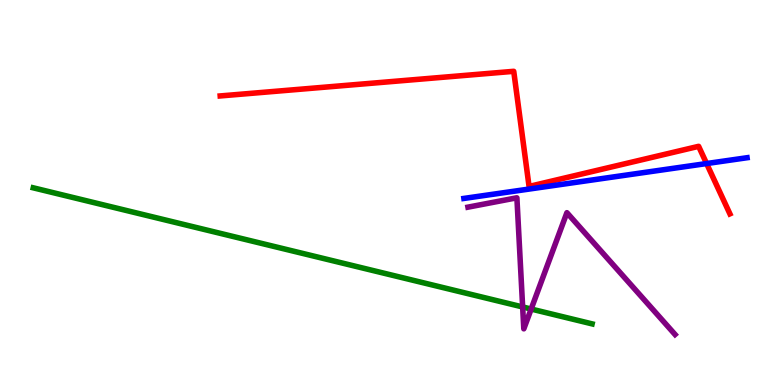[{'lines': ['blue', 'red'], 'intersections': [{'x': 9.12, 'y': 5.75}]}, {'lines': ['green', 'red'], 'intersections': []}, {'lines': ['purple', 'red'], 'intersections': []}, {'lines': ['blue', 'green'], 'intersections': []}, {'lines': ['blue', 'purple'], 'intersections': []}, {'lines': ['green', 'purple'], 'intersections': [{'x': 6.74, 'y': 2.03}, {'x': 6.85, 'y': 1.97}]}]